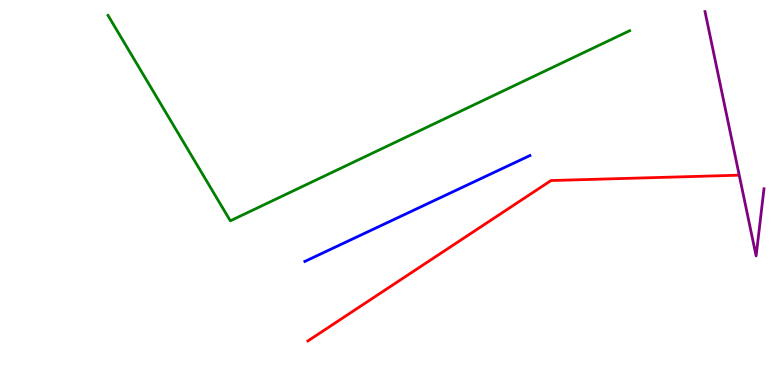[{'lines': ['blue', 'red'], 'intersections': []}, {'lines': ['green', 'red'], 'intersections': []}, {'lines': ['purple', 'red'], 'intersections': []}, {'lines': ['blue', 'green'], 'intersections': []}, {'lines': ['blue', 'purple'], 'intersections': []}, {'lines': ['green', 'purple'], 'intersections': []}]